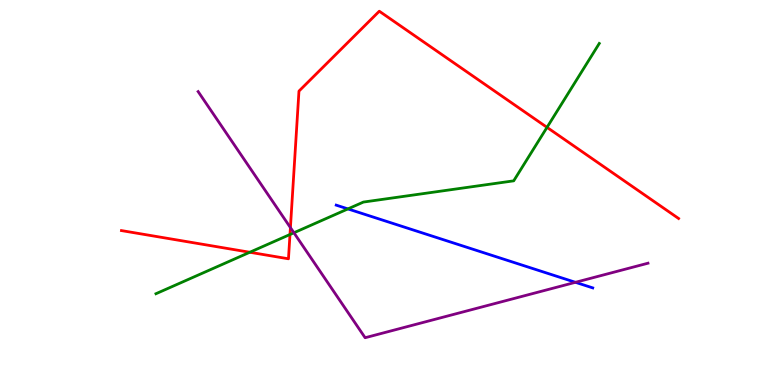[{'lines': ['blue', 'red'], 'intersections': []}, {'lines': ['green', 'red'], 'intersections': [{'x': 3.22, 'y': 3.45}, {'x': 3.74, 'y': 3.91}, {'x': 7.06, 'y': 6.69}]}, {'lines': ['purple', 'red'], 'intersections': [{'x': 3.75, 'y': 4.09}]}, {'lines': ['blue', 'green'], 'intersections': [{'x': 4.49, 'y': 4.57}]}, {'lines': ['blue', 'purple'], 'intersections': [{'x': 7.43, 'y': 2.67}]}, {'lines': ['green', 'purple'], 'intersections': [{'x': 3.79, 'y': 3.95}]}]